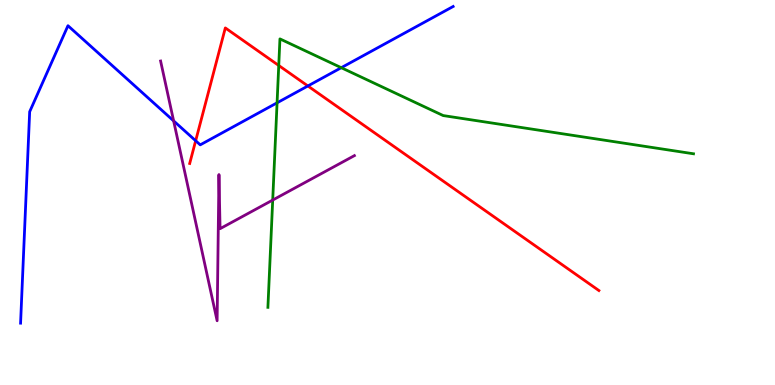[{'lines': ['blue', 'red'], 'intersections': [{'x': 2.52, 'y': 6.34}, {'x': 3.97, 'y': 7.77}]}, {'lines': ['green', 'red'], 'intersections': [{'x': 3.6, 'y': 8.3}]}, {'lines': ['purple', 'red'], 'intersections': []}, {'lines': ['blue', 'green'], 'intersections': [{'x': 3.58, 'y': 7.33}, {'x': 4.4, 'y': 8.24}]}, {'lines': ['blue', 'purple'], 'intersections': [{'x': 2.24, 'y': 6.86}]}, {'lines': ['green', 'purple'], 'intersections': [{'x': 3.52, 'y': 4.8}]}]